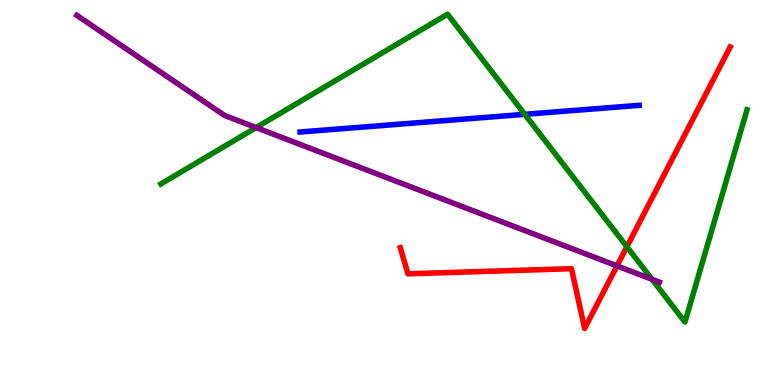[{'lines': ['blue', 'red'], 'intersections': []}, {'lines': ['green', 'red'], 'intersections': [{'x': 8.09, 'y': 3.59}]}, {'lines': ['purple', 'red'], 'intersections': [{'x': 7.96, 'y': 3.09}]}, {'lines': ['blue', 'green'], 'intersections': [{'x': 6.77, 'y': 7.03}]}, {'lines': ['blue', 'purple'], 'intersections': []}, {'lines': ['green', 'purple'], 'intersections': [{'x': 3.3, 'y': 6.69}, {'x': 8.41, 'y': 2.75}]}]